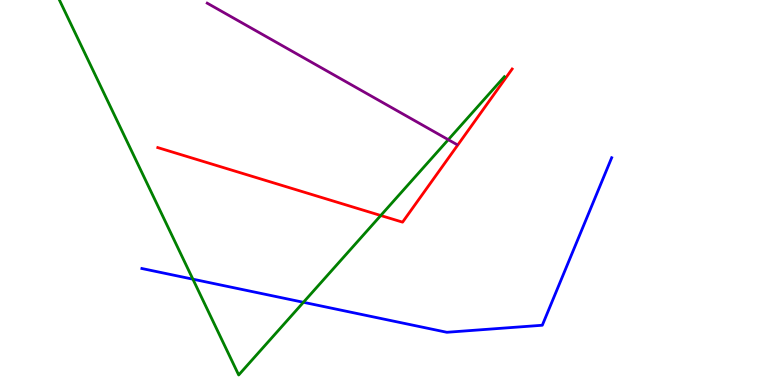[{'lines': ['blue', 'red'], 'intersections': []}, {'lines': ['green', 'red'], 'intersections': [{'x': 4.91, 'y': 4.4}]}, {'lines': ['purple', 'red'], 'intersections': []}, {'lines': ['blue', 'green'], 'intersections': [{'x': 2.49, 'y': 2.75}, {'x': 3.92, 'y': 2.15}]}, {'lines': ['blue', 'purple'], 'intersections': []}, {'lines': ['green', 'purple'], 'intersections': [{'x': 5.78, 'y': 6.37}]}]